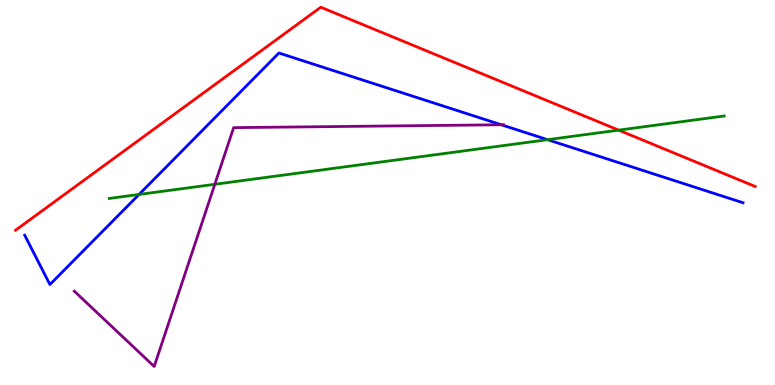[{'lines': ['blue', 'red'], 'intersections': []}, {'lines': ['green', 'red'], 'intersections': [{'x': 7.98, 'y': 6.62}]}, {'lines': ['purple', 'red'], 'intersections': []}, {'lines': ['blue', 'green'], 'intersections': [{'x': 1.79, 'y': 4.95}, {'x': 7.06, 'y': 6.37}]}, {'lines': ['blue', 'purple'], 'intersections': [{'x': 6.47, 'y': 6.76}]}, {'lines': ['green', 'purple'], 'intersections': [{'x': 2.77, 'y': 5.21}]}]